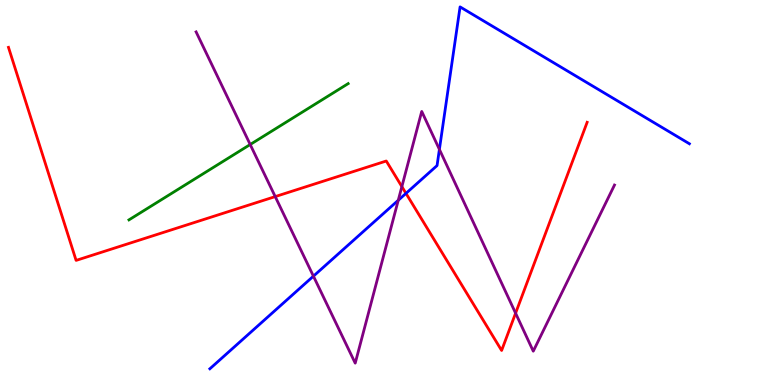[{'lines': ['blue', 'red'], 'intersections': [{'x': 5.24, 'y': 4.98}]}, {'lines': ['green', 'red'], 'intersections': []}, {'lines': ['purple', 'red'], 'intersections': [{'x': 3.55, 'y': 4.89}, {'x': 5.19, 'y': 5.15}, {'x': 6.65, 'y': 1.87}]}, {'lines': ['blue', 'green'], 'intersections': []}, {'lines': ['blue', 'purple'], 'intersections': [{'x': 4.04, 'y': 2.83}, {'x': 5.14, 'y': 4.8}, {'x': 5.67, 'y': 6.12}]}, {'lines': ['green', 'purple'], 'intersections': [{'x': 3.23, 'y': 6.25}]}]